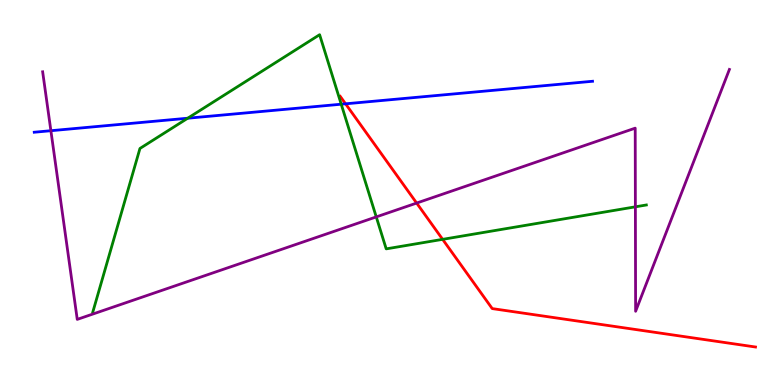[{'lines': ['blue', 'red'], 'intersections': [{'x': 4.46, 'y': 7.3}]}, {'lines': ['green', 'red'], 'intersections': [{'x': 5.71, 'y': 3.78}]}, {'lines': ['purple', 'red'], 'intersections': [{'x': 5.38, 'y': 4.73}]}, {'lines': ['blue', 'green'], 'intersections': [{'x': 2.42, 'y': 6.93}, {'x': 4.4, 'y': 7.29}]}, {'lines': ['blue', 'purple'], 'intersections': [{'x': 0.657, 'y': 6.6}]}, {'lines': ['green', 'purple'], 'intersections': [{'x': 4.86, 'y': 4.37}, {'x': 8.2, 'y': 4.63}]}]